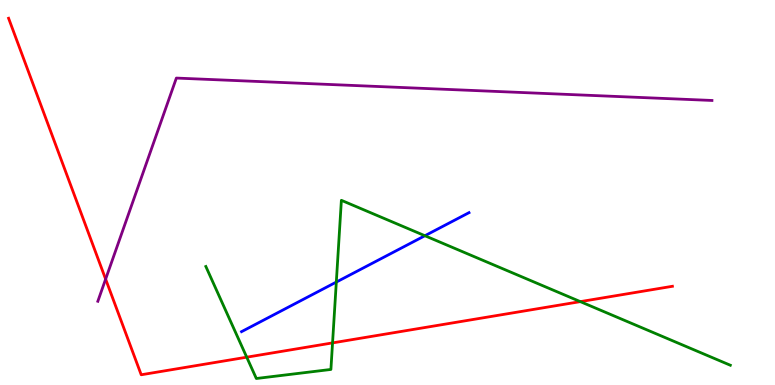[{'lines': ['blue', 'red'], 'intersections': []}, {'lines': ['green', 'red'], 'intersections': [{'x': 3.18, 'y': 0.722}, {'x': 4.29, 'y': 1.09}, {'x': 7.49, 'y': 2.17}]}, {'lines': ['purple', 'red'], 'intersections': [{'x': 1.36, 'y': 2.75}]}, {'lines': ['blue', 'green'], 'intersections': [{'x': 4.34, 'y': 2.67}, {'x': 5.48, 'y': 3.88}]}, {'lines': ['blue', 'purple'], 'intersections': []}, {'lines': ['green', 'purple'], 'intersections': []}]